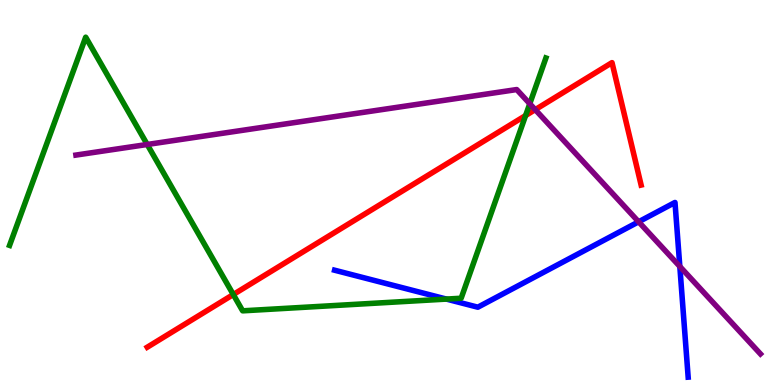[{'lines': ['blue', 'red'], 'intersections': []}, {'lines': ['green', 'red'], 'intersections': [{'x': 3.01, 'y': 2.35}, {'x': 6.78, 'y': 7.0}]}, {'lines': ['purple', 'red'], 'intersections': [{'x': 6.91, 'y': 7.15}]}, {'lines': ['blue', 'green'], 'intersections': [{'x': 5.76, 'y': 2.23}]}, {'lines': ['blue', 'purple'], 'intersections': [{'x': 8.24, 'y': 4.24}, {'x': 8.77, 'y': 3.08}]}, {'lines': ['green', 'purple'], 'intersections': [{'x': 1.9, 'y': 6.25}, {'x': 6.84, 'y': 7.31}]}]